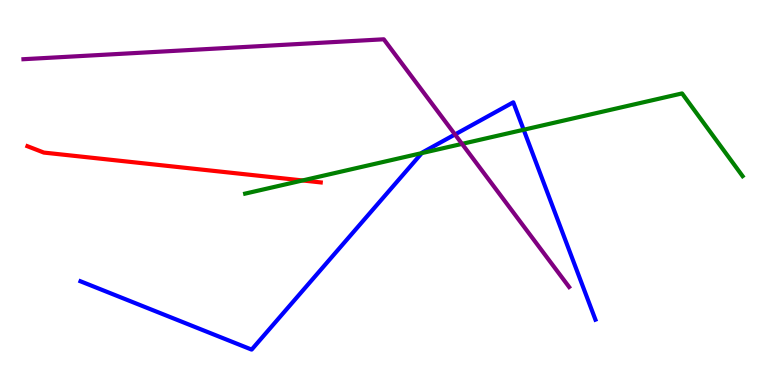[{'lines': ['blue', 'red'], 'intersections': []}, {'lines': ['green', 'red'], 'intersections': [{'x': 3.9, 'y': 5.31}]}, {'lines': ['purple', 'red'], 'intersections': []}, {'lines': ['blue', 'green'], 'intersections': [{'x': 5.44, 'y': 6.02}, {'x': 6.76, 'y': 6.63}]}, {'lines': ['blue', 'purple'], 'intersections': [{'x': 5.87, 'y': 6.51}]}, {'lines': ['green', 'purple'], 'intersections': [{'x': 5.96, 'y': 6.26}]}]